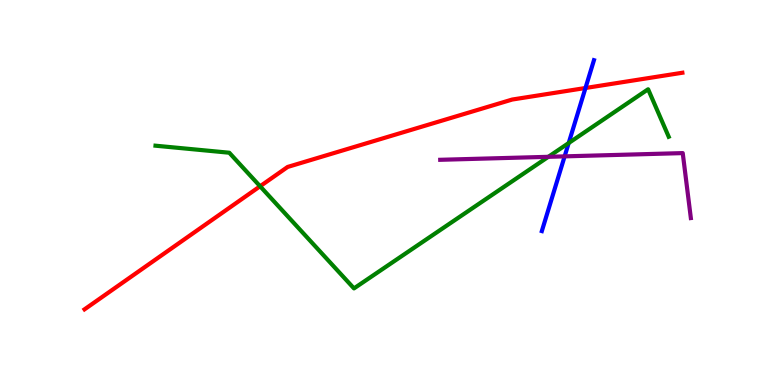[{'lines': ['blue', 'red'], 'intersections': [{'x': 7.55, 'y': 7.71}]}, {'lines': ['green', 'red'], 'intersections': [{'x': 3.36, 'y': 5.16}]}, {'lines': ['purple', 'red'], 'intersections': []}, {'lines': ['blue', 'green'], 'intersections': [{'x': 7.34, 'y': 6.28}]}, {'lines': ['blue', 'purple'], 'intersections': [{'x': 7.29, 'y': 5.94}]}, {'lines': ['green', 'purple'], 'intersections': [{'x': 7.08, 'y': 5.93}]}]